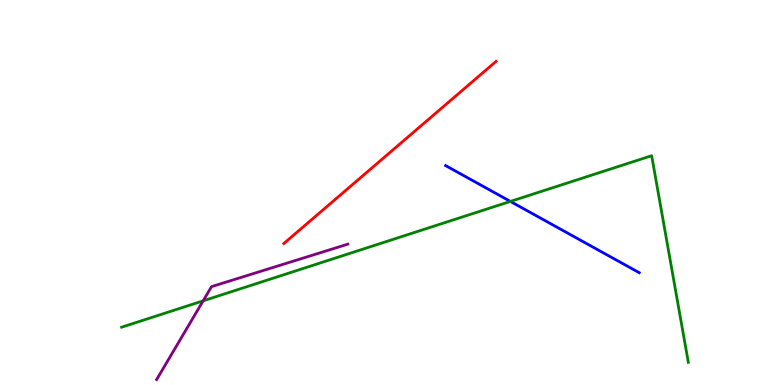[{'lines': ['blue', 'red'], 'intersections': []}, {'lines': ['green', 'red'], 'intersections': []}, {'lines': ['purple', 'red'], 'intersections': []}, {'lines': ['blue', 'green'], 'intersections': [{'x': 6.59, 'y': 4.77}]}, {'lines': ['blue', 'purple'], 'intersections': []}, {'lines': ['green', 'purple'], 'intersections': [{'x': 2.62, 'y': 2.19}]}]